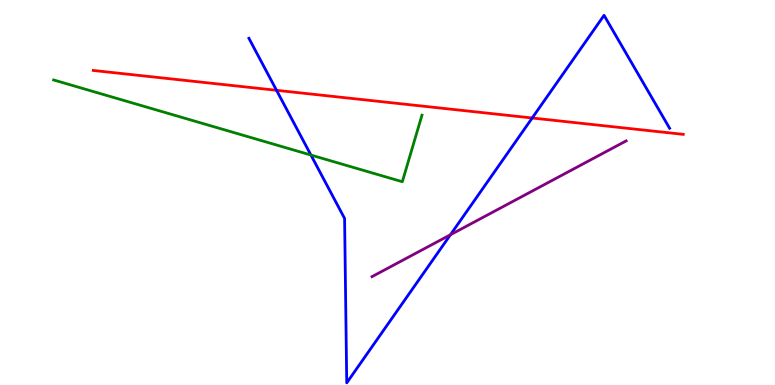[{'lines': ['blue', 'red'], 'intersections': [{'x': 3.57, 'y': 7.65}, {'x': 6.87, 'y': 6.94}]}, {'lines': ['green', 'red'], 'intersections': []}, {'lines': ['purple', 'red'], 'intersections': []}, {'lines': ['blue', 'green'], 'intersections': [{'x': 4.01, 'y': 5.97}]}, {'lines': ['blue', 'purple'], 'intersections': [{'x': 5.81, 'y': 3.9}]}, {'lines': ['green', 'purple'], 'intersections': []}]